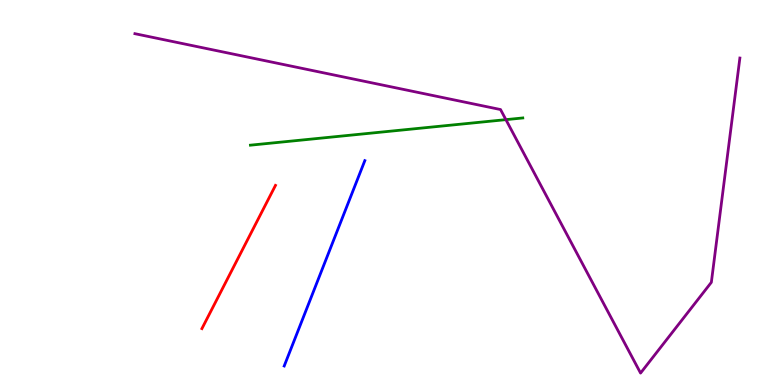[{'lines': ['blue', 'red'], 'intersections': []}, {'lines': ['green', 'red'], 'intersections': []}, {'lines': ['purple', 'red'], 'intersections': []}, {'lines': ['blue', 'green'], 'intersections': []}, {'lines': ['blue', 'purple'], 'intersections': []}, {'lines': ['green', 'purple'], 'intersections': [{'x': 6.53, 'y': 6.89}]}]